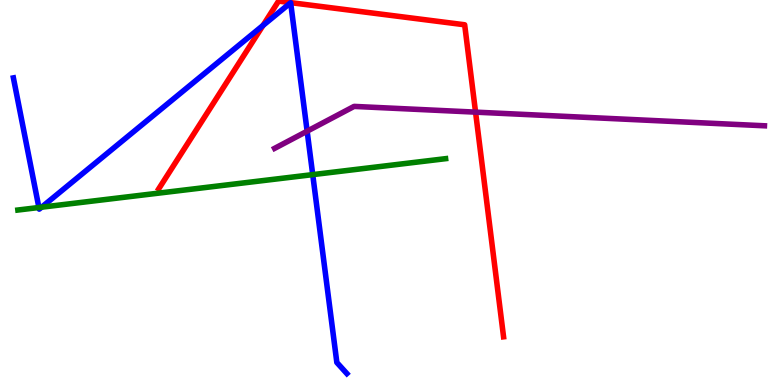[{'lines': ['blue', 'red'], 'intersections': [{'x': 3.39, 'y': 9.34}]}, {'lines': ['green', 'red'], 'intersections': []}, {'lines': ['purple', 'red'], 'intersections': [{'x': 6.14, 'y': 7.09}]}, {'lines': ['blue', 'green'], 'intersections': [{'x': 0.502, 'y': 4.61}, {'x': 0.537, 'y': 4.62}, {'x': 4.04, 'y': 5.46}]}, {'lines': ['blue', 'purple'], 'intersections': [{'x': 3.96, 'y': 6.59}]}, {'lines': ['green', 'purple'], 'intersections': []}]